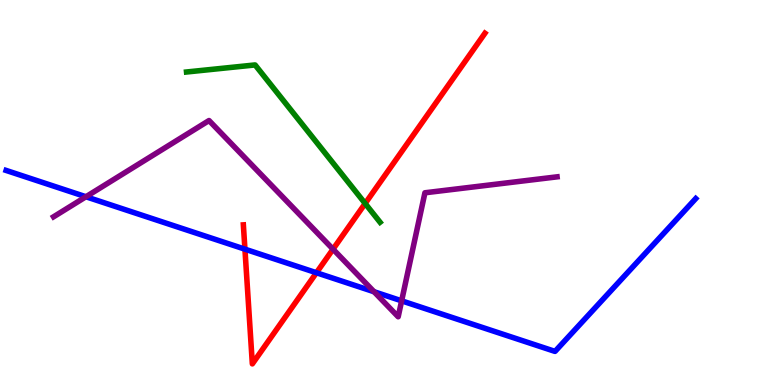[{'lines': ['blue', 'red'], 'intersections': [{'x': 3.16, 'y': 3.53}, {'x': 4.08, 'y': 2.92}]}, {'lines': ['green', 'red'], 'intersections': [{'x': 4.71, 'y': 4.71}]}, {'lines': ['purple', 'red'], 'intersections': [{'x': 4.3, 'y': 3.53}]}, {'lines': ['blue', 'green'], 'intersections': []}, {'lines': ['blue', 'purple'], 'intersections': [{'x': 1.11, 'y': 4.89}, {'x': 4.83, 'y': 2.42}, {'x': 5.18, 'y': 2.19}]}, {'lines': ['green', 'purple'], 'intersections': []}]